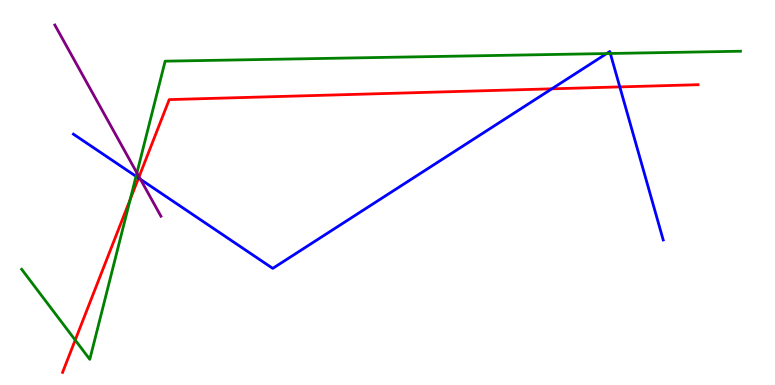[{'lines': ['blue', 'red'], 'intersections': [{'x': 1.79, 'y': 5.38}, {'x': 7.12, 'y': 7.69}, {'x': 8.0, 'y': 7.74}]}, {'lines': ['green', 'red'], 'intersections': [{'x': 0.97, 'y': 1.17}, {'x': 1.68, 'y': 4.82}]}, {'lines': ['purple', 'red'], 'intersections': [{'x': 1.79, 'y': 5.41}]}, {'lines': ['blue', 'green'], 'intersections': [{'x': 1.76, 'y': 5.42}, {'x': 7.83, 'y': 8.61}, {'x': 7.88, 'y': 8.61}]}, {'lines': ['blue', 'purple'], 'intersections': [{'x': 1.81, 'y': 5.34}]}, {'lines': ['green', 'purple'], 'intersections': [{'x': 1.77, 'y': 5.51}]}]